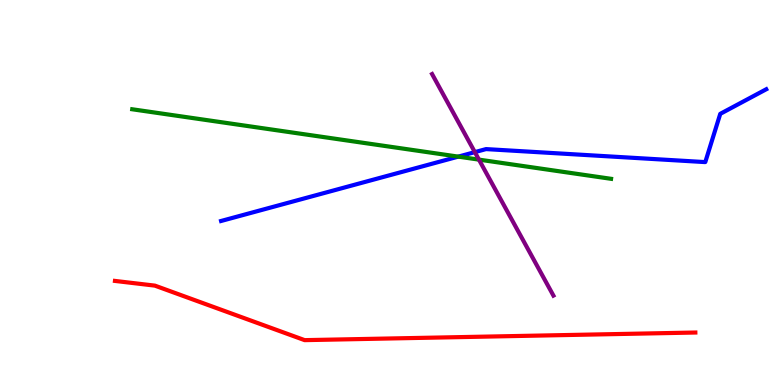[{'lines': ['blue', 'red'], 'intersections': []}, {'lines': ['green', 'red'], 'intersections': []}, {'lines': ['purple', 'red'], 'intersections': []}, {'lines': ['blue', 'green'], 'intersections': [{'x': 5.91, 'y': 5.93}]}, {'lines': ['blue', 'purple'], 'intersections': [{'x': 6.13, 'y': 6.05}]}, {'lines': ['green', 'purple'], 'intersections': [{'x': 6.18, 'y': 5.85}]}]